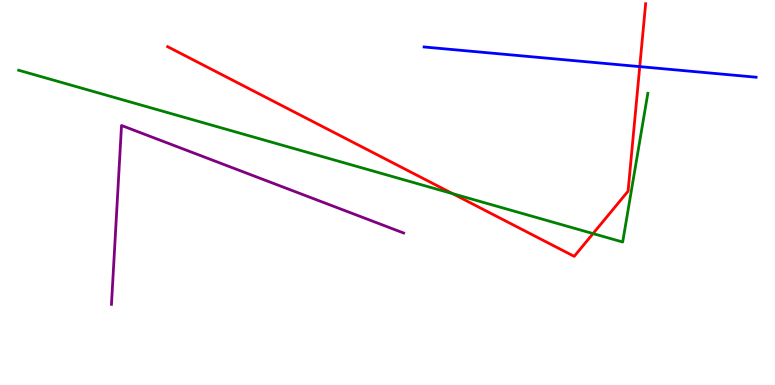[{'lines': ['blue', 'red'], 'intersections': [{'x': 8.25, 'y': 8.27}]}, {'lines': ['green', 'red'], 'intersections': [{'x': 5.84, 'y': 4.97}, {'x': 7.65, 'y': 3.93}]}, {'lines': ['purple', 'red'], 'intersections': []}, {'lines': ['blue', 'green'], 'intersections': []}, {'lines': ['blue', 'purple'], 'intersections': []}, {'lines': ['green', 'purple'], 'intersections': []}]